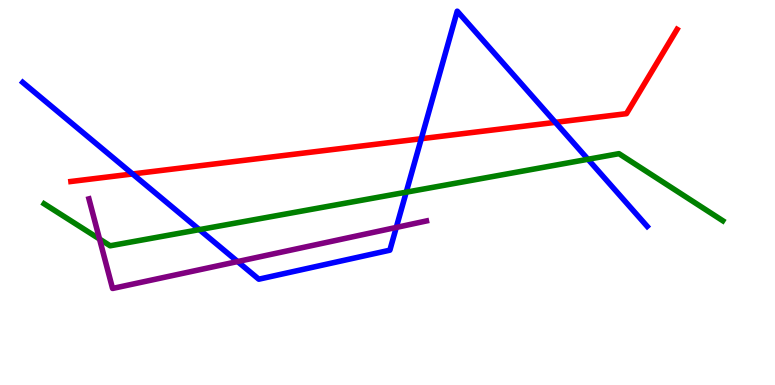[{'lines': ['blue', 'red'], 'intersections': [{'x': 1.71, 'y': 5.48}, {'x': 5.44, 'y': 6.4}, {'x': 7.17, 'y': 6.82}]}, {'lines': ['green', 'red'], 'intersections': []}, {'lines': ['purple', 'red'], 'intersections': []}, {'lines': ['blue', 'green'], 'intersections': [{'x': 2.57, 'y': 4.04}, {'x': 5.24, 'y': 5.01}, {'x': 7.59, 'y': 5.86}]}, {'lines': ['blue', 'purple'], 'intersections': [{'x': 3.07, 'y': 3.21}, {'x': 5.11, 'y': 4.09}]}, {'lines': ['green', 'purple'], 'intersections': [{'x': 1.28, 'y': 3.79}]}]